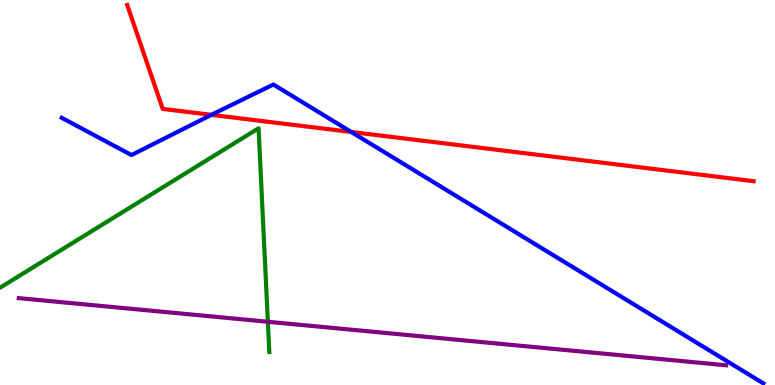[{'lines': ['blue', 'red'], 'intersections': [{'x': 2.73, 'y': 7.02}, {'x': 4.53, 'y': 6.57}]}, {'lines': ['green', 'red'], 'intersections': []}, {'lines': ['purple', 'red'], 'intersections': []}, {'lines': ['blue', 'green'], 'intersections': []}, {'lines': ['blue', 'purple'], 'intersections': []}, {'lines': ['green', 'purple'], 'intersections': [{'x': 3.46, 'y': 1.64}]}]